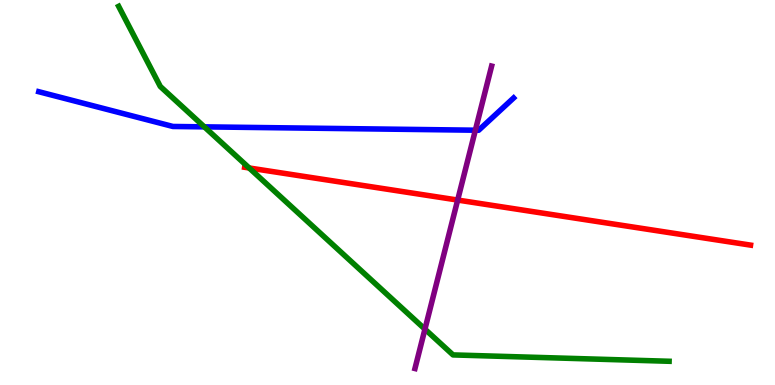[{'lines': ['blue', 'red'], 'intersections': []}, {'lines': ['green', 'red'], 'intersections': [{'x': 3.22, 'y': 5.64}]}, {'lines': ['purple', 'red'], 'intersections': [{'x': 5.91, 'y': 4.8}]}, {'lines': ['blue', 'green'], 'intersections': [{'x': 2.64, 'y': 6.7}]}, {'lines': ['blue', 'purple'], 'intersections': [{'x': 6.13, 'y': 6.62}]}, {'lines': ['green', 'purple'], 'intersections': [{'x': 5.48, 'y': 1.45}]}]